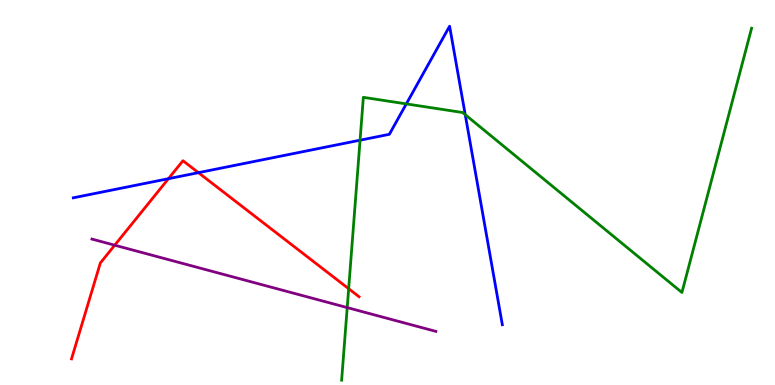[{'lines': ['blue', 'red'], 'intersections': [{'x': 2.17, 'y': 5.36}, {'x': 2.56, 'y': 5.52}]}, {'lines': ['green', 'red'], 'intersections': [{'x': 4.5, 'y': 2.5}]}, {'lines': ['purple', 'red'], 'intersections': [{'x': 1.48, 'y': 3.63}]}, {'lines': ['blue', 'green'], 'intersections': [{'x': 4.65, 'y': 6.36}, {'x': 5.24, 'y': 7.3}, {'x': 6.0, 'y': 7.02}]}, {'lines': ['blue', 'purple'], 'intersections': []}, {'lines': ['green', 'purple'], 'intersections': [{'x': 4.48, 'y': 2.01}]}]